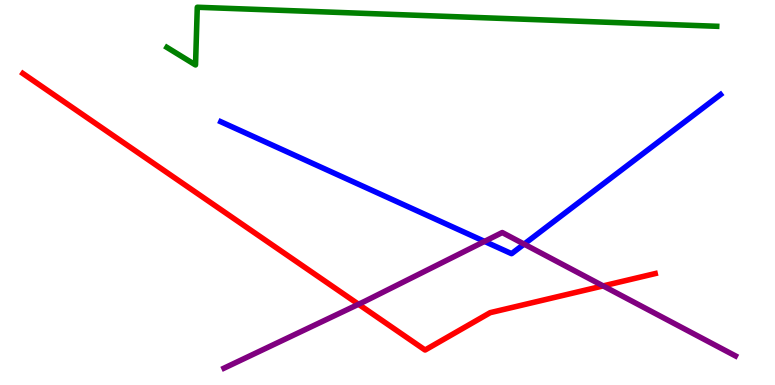[{'lines': ['blue', 'red'], 'intersections': []}, {'lines': ['green', 'red'], 'intersections': []}, {'lines': ['purple', 'red'], 'intersections': [{'x': 4.63, 'y': 2.1}, {'x': 7.78, 'y': 2.57}]}, {'lines': ['blue', 'green'], 'intersections': []}, {'lines': ['blue', 'purple'], 'intersections': [{'x': 6.25, 'y': 3.73}, {'x': 6.76, 'y': 3.66}]}, {'lines': ['green', 'purple'], 'intersections': []}]